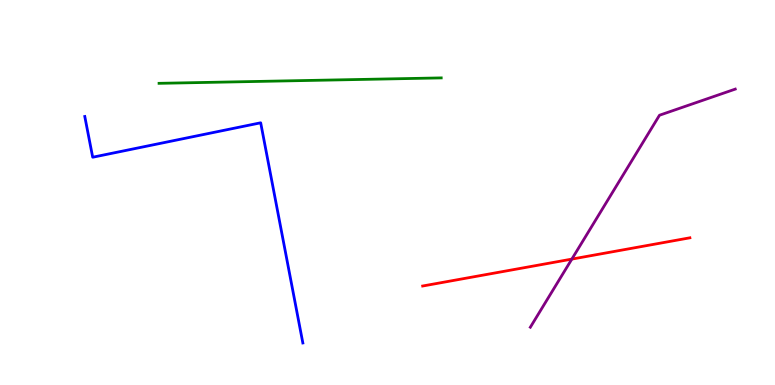[{'lines': ['blue', 'red'], 'intersections': []}, {'lines': ['green', 'red'], 'intersections': []}, {'lines': ['purple', 'red'], 'intersections': [{'x': 7.38, 'y': 3.27}]}, {'lines': ['blue', 'green'], 'intersections': []}, {'lines': ['blue', 'purple'], 'intersections': []}, {'lines': ['green', 'purple'], 'intersections': []}]